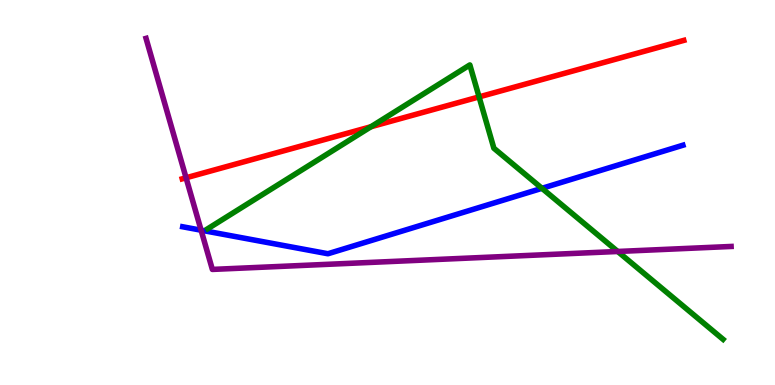[{'lines': ['blue', 'red'], 'intersections': []}, {'lines': ['green', 'red'], 'intersections': [{'x': 4.79, 'y': 6.71}, {'x': 6.18, 'y': 7.48}]}, {'lines': ['purple', 'red'], 'intersections': [{'x': 2.4, 'y': 5.38}]}, {'lines': ['blue', 'green'], 'intersections': [{'x': 6.99, 'y': 5.11}]}, {'lines': ['blue', 'purple'], 'intersections': [{'x': 2.59, 'y': 4.02}]}, {'lines': ['green', 'purple'], 'intersections': [{'x': 7.97, 'y': 3.47}]}]